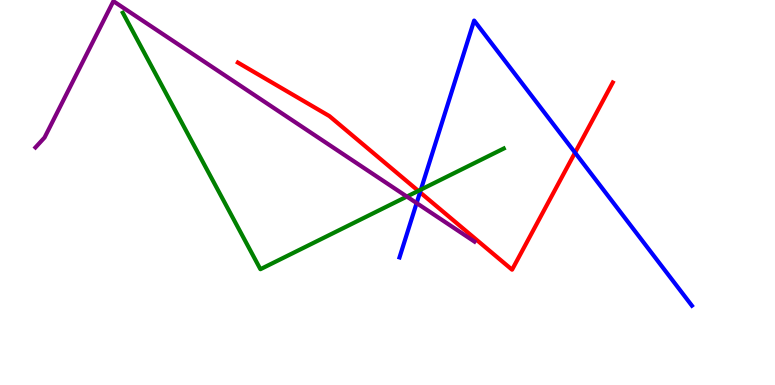[{'lines': ['blue', 'red'], 'intersections': [{'x': 5.42, 'y': 5.01}, {'x': 7.42, 'y': 6.03}]}, {'lines': ['green', 'red'], 'intersections': [{'x': 5.4, 'y': 5.04}]}, {'lines': ['purple', 'red'], 'intersections': []}, {'lines': ['blue', 'green'], 'intersections': [{'x': 5.43, 'y': 5.07}]}, {'lines': ['blue', 'purple'], 'intersections': [{'x': 5.38, 'y': 4.73}]}, {'lines': ['green', 'purple'], 'intersections': [{'x': 5.25, 'y': 4.89}]}]